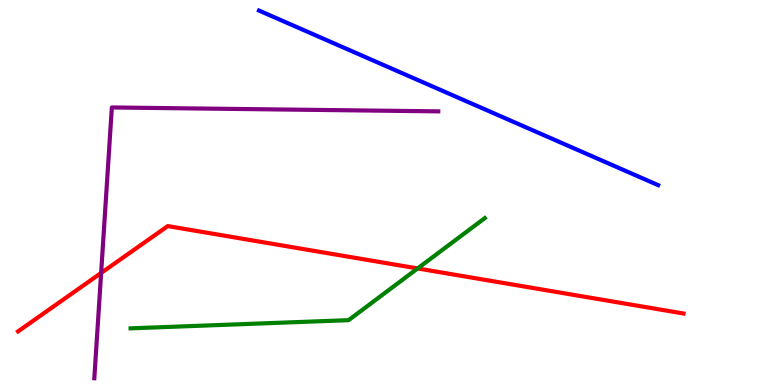[{'lines': ['blue', 'red'], 'intersections': []}, {'lines': ['green', 'red'], 'intersections': [{'x': 5.39, 'y': 3.03}]}, {'lines': ['purple', 'red'], 'intersections': [{'x': 1.3, 'y': 2.91}]}, {'lines': ['blue', 'green'], 'intersections': []}, {'lines': ['blue', 'purple'], 'intersections': []}, {'lines': ['green', 'purple'], 'intersections': []}]